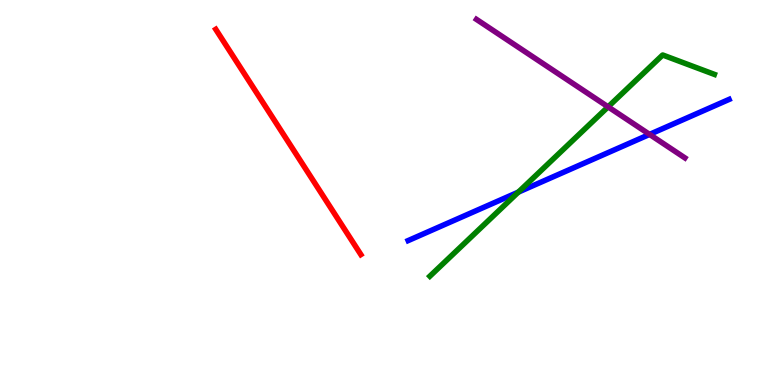[{'lines': ['blue', 'red'], 'intersections': []}, {'lines': ['green', 'red'], 'intersections': []}, {'lines': ['purple', 'red'], 'intersections': []}, {'lines': ['blue', 'green'], 'intersections': [{'x': 6.69, 'y': 5.01}]}, {'lines': ['blue', 'purple'], 'intersections': [{'x': 8.38, 'y': 6.51}]}, {'lines': ['green', 'purple'], 'intersections': [{'x': 7.85, 'y': 7.22}]}]